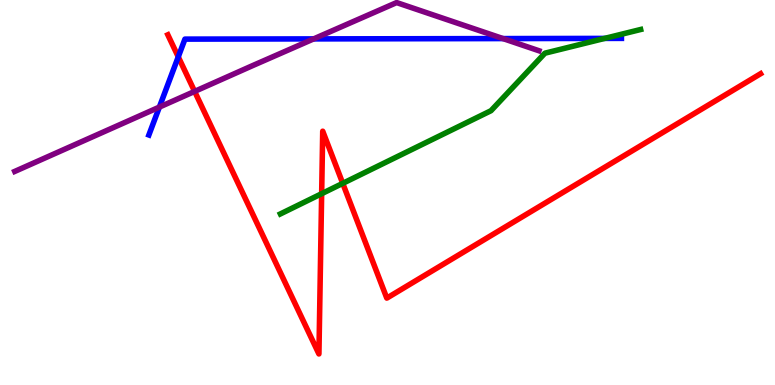[{'lines': ['blue', 'red'], 'intersections': [{'x': 2.3, 'y': 8.52}]}, {'lines': ['green', 'red'], 'intersections': [{'x': 4.15, 'y': 4.97}, {'x': 4.42, 'y': 5.24}]}, {'lines': ['purple', 'red'], 'intersections': [{'x': 2.51, 'y': 7.63}]}, {'lines': ['blue', 'green'], 'intersections': [{'x': 7.8, 'y': 9.0}]}, {'lines': ['blue', 'purple'], 'intersections': [{'x': 2.06, 'y': 7.22}, {'x': 4.05, 'y': 8.99}, {'x': 6.49, 'y': 9.0}]}, {'lines': ['green', 'purple'], 'intersections': []}]